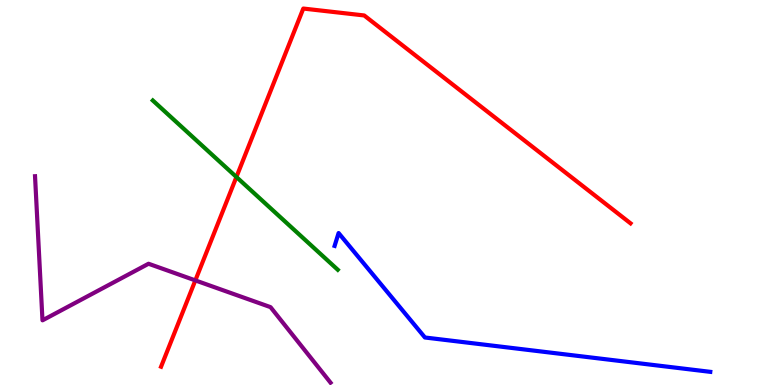[{'lines': ['blue', 'red'], 'intersections': []}, {'lines': ['green', 'red'], 'intersections': [{'x': 3.05, 'y': 5.4}]}, {'lines': ['purple', 'red'], 'intersections': [{'x': 2.52, 'y': 2.72}]}, {'lines': ['blue', 'green'], 'intersections': []}, {'lines': ['blue', 'purple'], 'intersections': []}, {'lines': ['green', 'purple'], 'intersections': []}]